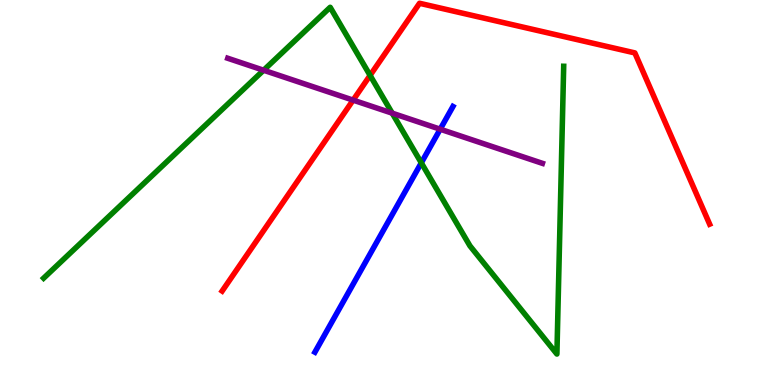[{'lines': ['blue', 'red'], 'intersections': []}, {'lines': ['green', 'red'], 'intersections': [{'x': 4.78, 'y': 8.04}]}, {'lines': ['purple', 'red'], 'intersections': [{'x': 4.56, 'y': 7.4}]}, {'lines': ['blue', 'green'], 'intersections': [{'x': 5.44, 'y': 5.77}]}, {'lines': ['blue', 'purple'], 'intersections': [{'x': 5.68, 'y': 6.64}]}, {'lines': ['green', 'purple'], 'intersections': [{'x': 3.4, 'y': 8.18}, {'x': 5.06, 'y': 7.06}]}]